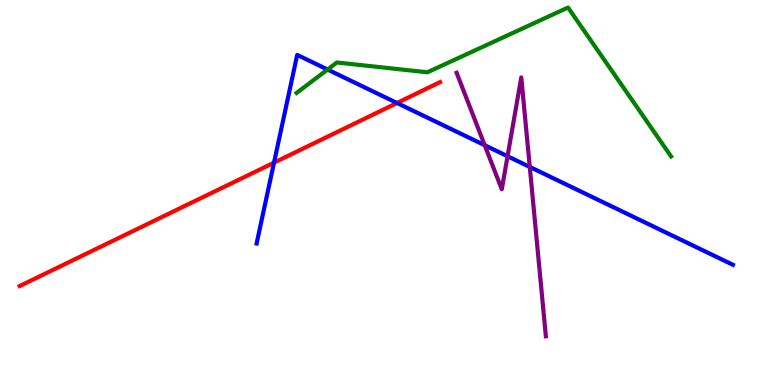[{'lines': ['blue', 'red'], 'intersections': [{'x': 3.54, 'y': 5.78}, {'x': 5.12, 'y': 7.32}]}, {'lines': ['green', 'red'], 'intersections': []}, {'lines': ['purple', 'red'], 'intersections': []}, {'lines': ['blue', 'green'], 'intersections': [{'x': 4.23, 'y': 8.19}]}, {'lines': ['blue', 'purple'], 'intersections': [{'x': 6.25, 'y': 6.23}, {'x': 6.55, 'y': 5.94}, {'x': 6.84, 'y': 5.66}]}, {'lines': ['green', 'purple'], 'intersections': []}]